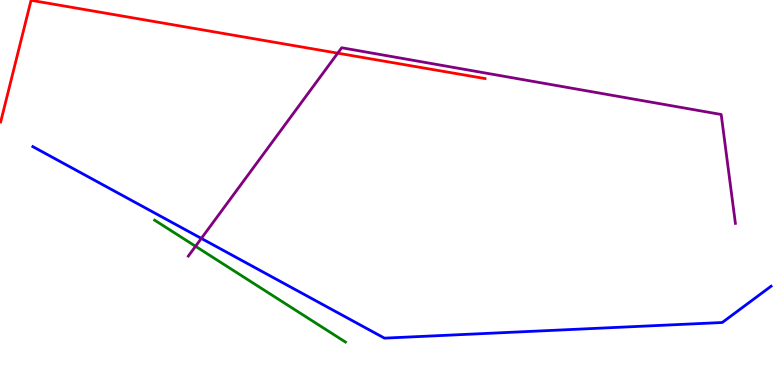[{'lines': ['blue', 'red'], 'intersections': []}, {'lines': ['green', 'red'], 'intersections': []}, {'lines': ['purple', 'red'], 'intersections': [{'x': 4.36, 'y': 8.62}]}, {'lines': ['blue', 'green'], 'intersections': []}, {'lines': ['blue', 'purple'], 'intersections': [{'x': 2.6, 'y': 3.81}]}, {'lines': ['green', 'purple'], 'intersections': [{'x': 2.52, 'y': 3.6}]}]